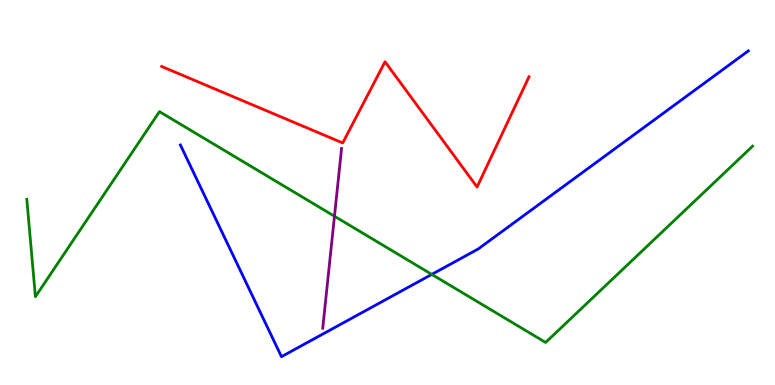[{'lines': ['blue', 'red'], 'intersections': []}, {'lines': ['green', 'red'], 'intersections': []}, {'lines': ['purple', 'red'], 'intersections': []}, {'lines': ['blue', 'green'], 'intersections': [{'x': 5.57, 'y': 2.87}]}, {'lines': ['blue', 'purple'], 'intersections': []}, {'lines': ['green', 'purple'], 'intersections': [{'x': 4.32, 'y': 4.38}]}]